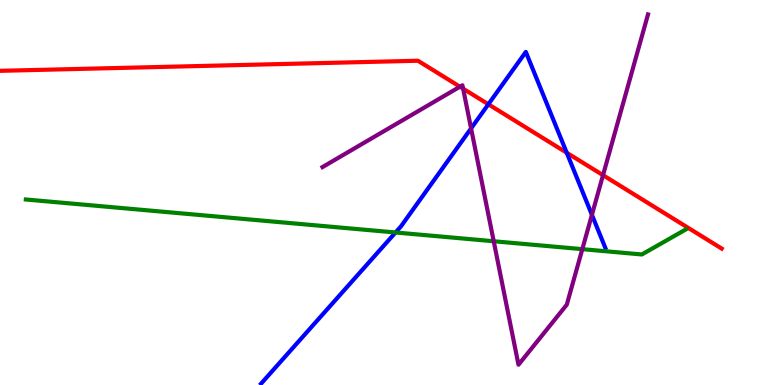[{'lines': ['blue', 'red'], 'intersections': [{'x': 6.3, 'y': 7.29}, {'x': 7.31, 'y': 6.03}]}, {'lines': ['green', 'red'], 'intersections': []}, {'lines': ['purple', 'red'], 'intersections': [{'x': 5.93, 'y': 7.75}, {'x': 5.98, 'y': 7.7}, {'x': 7.78, 'y': 5.45}]}, {'lines': ['blue', 'green'], 'intersections': [{'x': 5.1, 'y': 3.96}]}, {'lines': ['blue', 'purple'], 'intersections': [{'x': 6.08, 'y': 6.66}, {'x': 7.64, 'y': 4.42}]}, {'lines': ['green', 'purple'], 'intersections': [{'x': 6.37, 'y': 3.73}, {'x': 7.51, 'y': 3.53}]}]